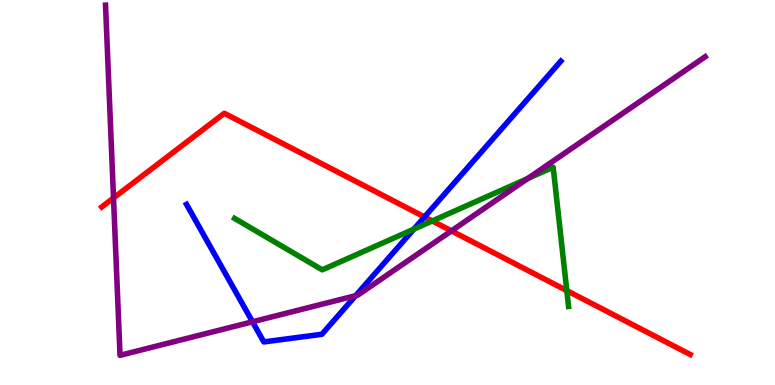[{'lines': ['blue', 'red'], 'intersections': [{'x': 5.48, 'y': 4.36}]}, {'lines': ['green', 'red'], 'intersections': [{'x': 5.58, 'y': 4.26}, {'x': 7.31, 'y': 2.45}]}, {'lines': ['purple', 'red'], 'intersections': [{'x': 1.46, 'y': 4.86}, {'x': 5.82, 'y': 4.0}]}, {'lines': ['blue', 'green'], 'intersections': [{'x': 5.34, 'y': 4.05}]}, {'lines': ['blue', 'purple'], 'intersections': [{'x': 3.26, 'y': 1.64}, {'x': 4.59, 'y': 2.32}]}, {'lines': ['green', 'purple'], 'intersections': [{'x': 6.81, 'y': 5.36}]}]